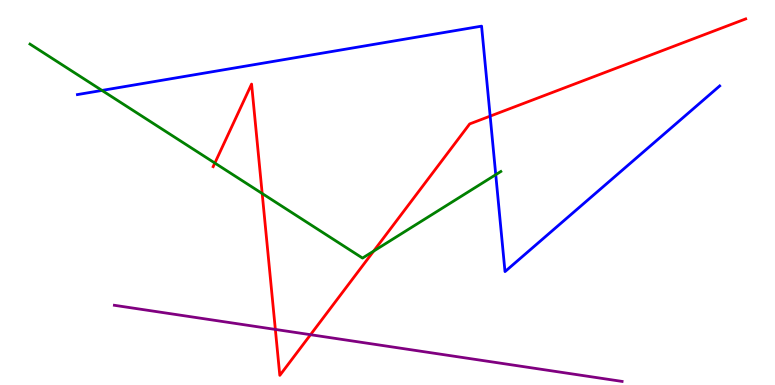[{'lines': ['blue', 'red'], 'intersections': [{'x': 6.32, 'y': 6.98}]}, {'lines': ['green', 'red'], 'intersections': [{'x': 2.77, 'y': 5.76}, {'x': 3.38, 'y': 4.97}, {'x': 4.82, 'y': 3.48}]}, {'lines': ['purple', 'red'], 'intersections': [{'x': 3.55, 'y': 1.44}, {'x': 4.01, 'y': 1.31}]}, {'lines': ['blue', 'green'], 'intersections': [{'x': 1.32, 'y': 7.65}, {'x': 6.4, 'y': 5.46}]}, {'lines': ['blue', 'purple'], 'intersections': []}, {'lines': ['green', 'purple'], 'intersections': []}]